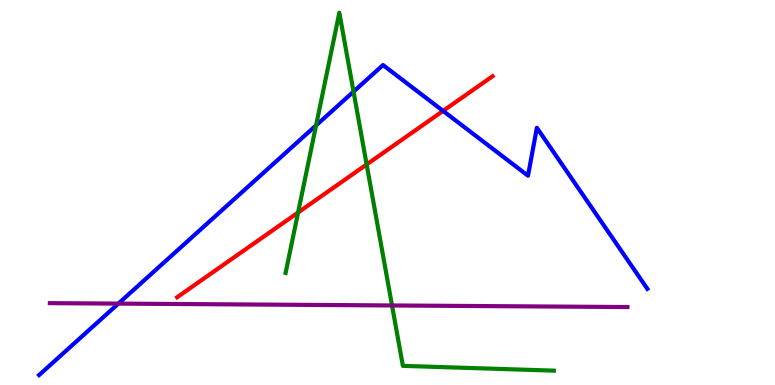[{'lines': ['blue', 'red'], 'intersections': [{'x': 5.72, 'y': 7.12}]}, {'lines': ['green', 'red'], 'intersections': [{'x': 3.85, 'y': 4.48}, {'x': 4.73, 'y': 5.73}]}, {'lines': ['purple', 'red'], 'intersections': []}, {'lines': ['blue', 'green'], 'intersections': [{'x': 4.08, 'y': 6.74}, {'x': 4.56, 'y': 7.62}]}, {'lines': ['blue', 'purple'], 'intersections': [{'x': 1.53, 'y': 2.11}]}, {'lines': ['green', 'purple'], 'intersections': [{'x': 5.06, 'y': 2.07}]}]